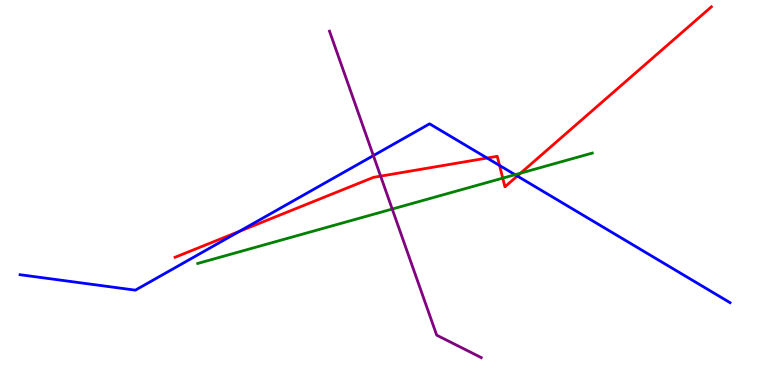[{'lines': ['blue', 'red'], 'intersections': [{'x': 3.09, 'y': 3.99}, {'x': 6.28, 'y': 5.9}, {'x': 6.45, 'y': 5.7}, {'x': 6.67, 'y': 5.43}]}, {'lines': ['green', 'red'], 'intersections': [{'x': 6.49, 'y': 5.37}, {'x': 6.72, 'y': 5.5}]}, {'lines': ['purple', 'red'], 'intersections': [{'x': 4.91, 'y': 5.42}]}, {'lines': ['blue', 'green'], 'intersections': [{'x': 6.65, 'y': 5.46}]}, {'lines': ['blue', 'purple'], 'intersections': [{'x': 4.82, 'y': 5.96}]}, {'lines': ['green', 'purple'], 'intersections': [{'x': 5.06, 'y': 4.57}]}]